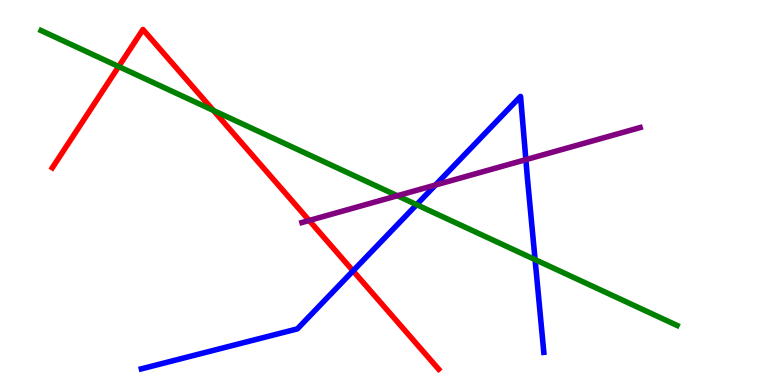[{'lines': ['blue', 'red'], 'intersections': [{'x': 4.56, 'y': 2.96}]}, {'lines': ['green', 'red'], 'intersections': [{'x': 1.53, 'y': 8.27}, {'x': 2.75, 'y': 7.13}]}, {'lines': ['purple', 'red'], 'intersections': [{'x': 3.99, 'y': 4.27}]}, {'lines': ['blue', 'green'], 'intersections': [{'x': 5.38, 'y': 4.68}, {'x': 6.9, 'y': 3.26}]}, {'lines': ['blue', 'purple'], 'intersections': [{'x': 5.62, 'y': 5.19}, {'x': 6.79, 'y': 5.85}]}, {'lines': ['green', 'purple'], 'intersections': [{'x': 5.13, 'y': 4.92}]}]